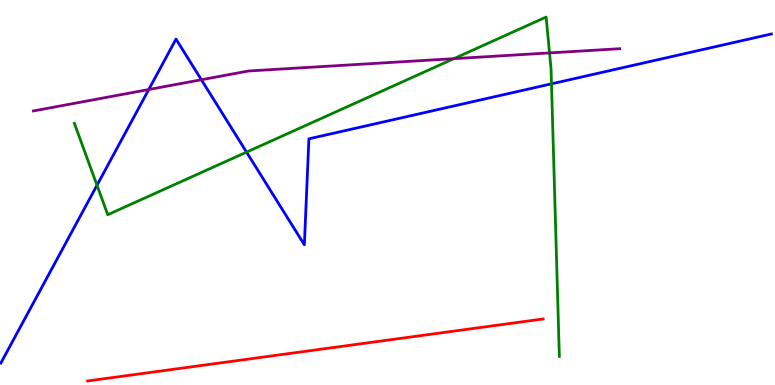[{'lines': ['blue', 'red'], 'intersections': []}, {'lines': ['green', 'red'], 'intersections': []}, {'lines': ['purple', 'red'], 'intersections': []}, {'lines': ['blue', 'green'], 'intersections': [{'x': 1.25, 'y': 5.19}, {'x': 3.18, 'y': 6.05}, {'x': 7.12, 'y': 7.82}]}, {'lines': ['blue', 'purple'], 'intersections': [{'x': 1.92, 'y': 7.67}, {'x': 2.6, 'y': 7.93}]}, {'lines': ['green', 'purple'], 'intersections': [{'x': 5.86, 'y': 8.48}, {'x': 7.09, 'y': 8.63}]}]